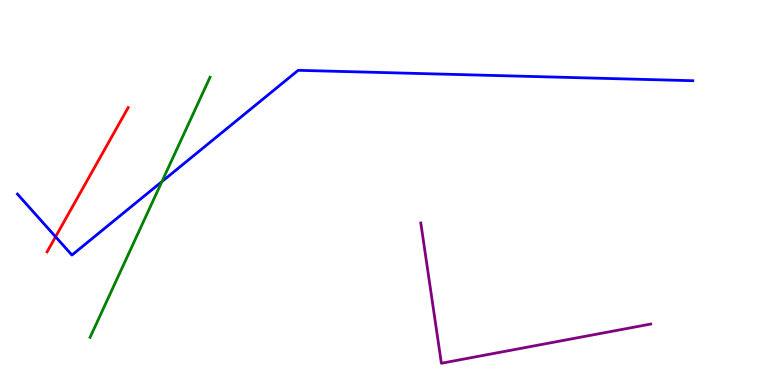[{'lines': ['blue', 'red'], 'intersections': [{'x': 0.717, 'y': 3.85}]}, {'lines': ['green', 'red'], 'intersections': []}, {'lines': ['purple', 'red'], 'intersections': []}, {'lines': ['blue', 'green'], 'intersections': [{'x': 2.09, 'y': 5.28}]}, {'lines': ['blue', 'purple'], 'intersections': []}, {'lines': ['green', 'purple'], 'intersections': []}]